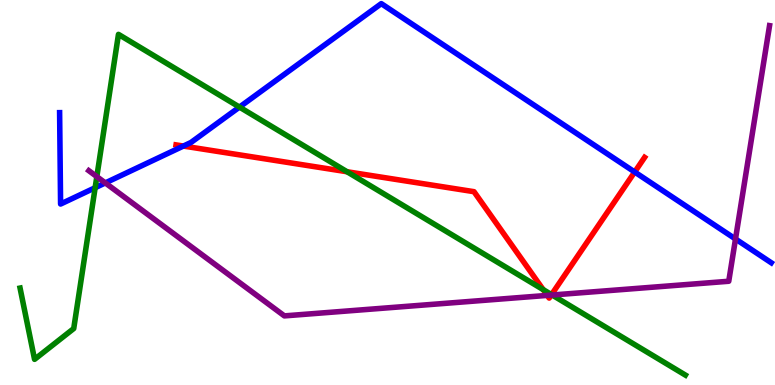[{'lines': ['blue', 'red'], 'intersections': [{'x': 2.37, 'y': 6.21}, {'x': 8.19, 'y': 5.53}]}, {'lines': ['green', 'red'], 'intersections': [{'x': 4.48, 'y': 5.54}, {'x': 7.01, 'y': 2.48}, {'x': 7.12, 'y': 2.35}]}, {'lines': ['purple', 'red'], 'intersections': [{'x': 7.06, 'y': 2.33}, {'x': 7.11, 'y': 2.34}]}, {'lines': ['blue', 'green'], 'intersections': [{'x': 1.23, 'y': 5.12}, {'x': 3.09, 'y': 7.22}]}, {'lines': ['blue', 'purple'], 'intersections': [{'x': 1.36, 'y': 5.25}, {'x': 9.49, 'y': 3.79}]}, {'lines': ['green', 'purple'], 'intersections': [{'x': 1.25, 'y': 5.41}, {'x': 7.12, 'y': 2.34}]}]